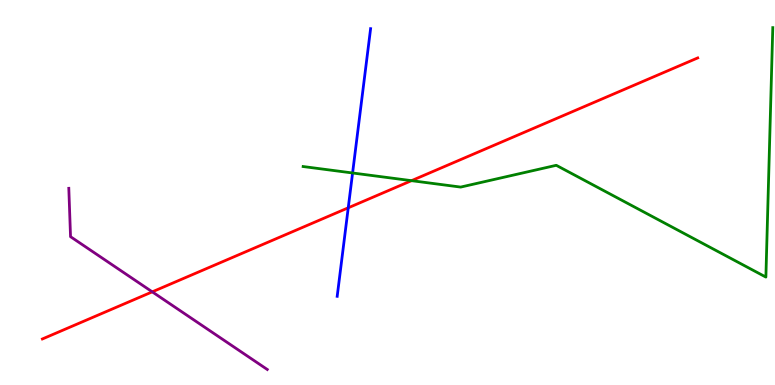[{'lines': ['blue', 'red'], 'intersections': [{'x': 4.49, 'y': 4.6}]}, {'lines': ['green', 'red'], 'intersections': [{'x': 5.31, 'y': 5.31}]}, {'lines': ['purple', 'red'], 'intersections': [{'x': 1.96, 'y': 2.42}]}, {'lines': ['blue', 'green'], 'intersections': [{'x': 4.55, 'y': 5.51}]}, {'lines': ['blue', 'purple'], 'intersections': []}, {'lines': ['green', 'purple'], 'intersections': []}]